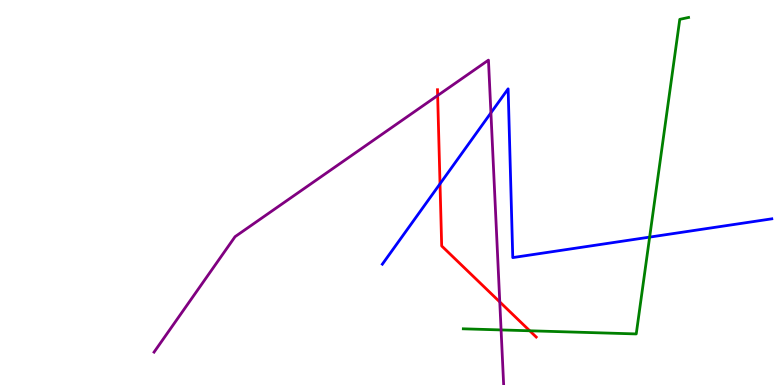[{'lines': ['blue', 'red'], 'intersections': [{'x': 5.68, 'y': 5.23}]}, {'lines': ['green', 'red'], 'intersections': [{'x': 6.84, 'y': 1.41}]}, {'lines': ['purple', 'red'], 'intersections': [{'x': 5.65, 'y': 7.52}, {'x': 6.45, 'y': 2.16}]}, {'lines': ['blue', 'green'], 'intersections': [{'x': 8.38, 'y': 3.84}]}, {'lines': ['blue', 'purple'], 'intersections': [{'x': 6.33, 'y': 7.07}]}, {'lines': ['green', 'purple'], 'intersections': [{'x': 6.47, 'y': 1.43}]}]